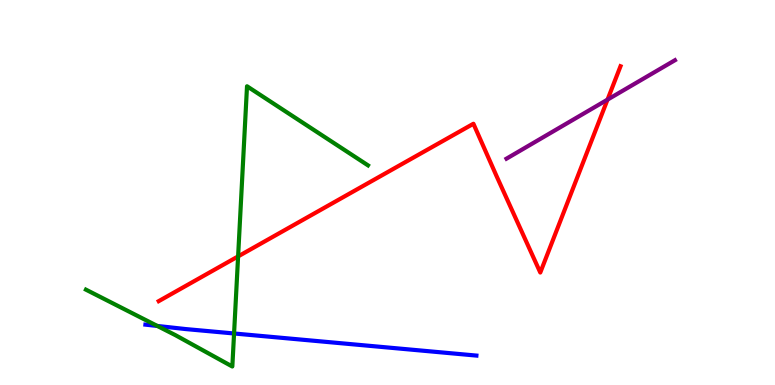[{'lines': ['blue', 'red'], 'intersections': []}, {'lines': ['green', 'red'], 'intersections': [{'x': 3.07, 'y': 3.34}]}, {'lines': ['purple', 'red'], 'intersections': [{'x': 7.84, 'y': 7.41}]}, {'lines': ['blue', 'green'], 'intersections': [{'x': 2.03, 'y': 1.53}, {'x': 3.02, 'y': 1.34}]}, {'lines': ['blue', 'purple'], 'intersections': []}, {'lines': ['green', 'purple'], 'intersections': []}]